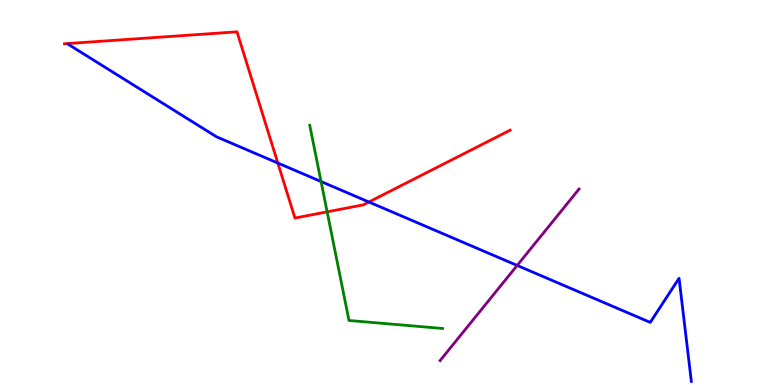[{'lines': ['blue', 'red'], 'intersections': [{'x': 3.58, 'y': 5.77}, {'x': 4.76, 'y': 4.75}]}, {'lines': ['green', 'red'], 'intersections': [{'x': 4.22, 'y': 4.5}]}, {'lines': ['purple', 'red'], 'intersections': []}, {'lines': ['blue', 'green'], 'intersections': [{'x': 4.14, 'y': 5.28}]}, {'lines': ['blue', 'purple'], 'intersections': [{'x': 6.67, 'y': 3.11}]}, {'lines': ['green', 'purple'], 'intersections': []}]